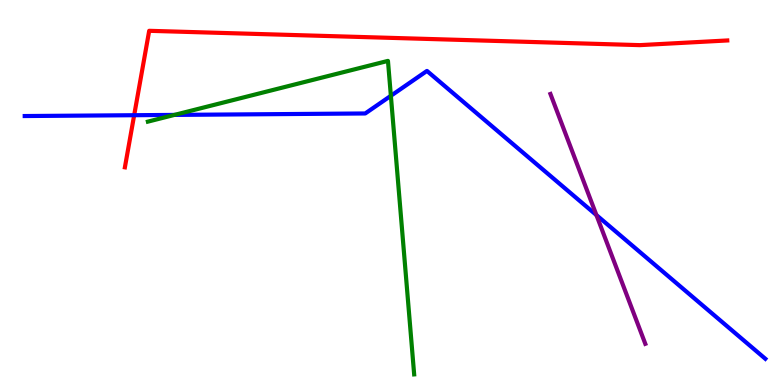[{'lines': ['blue', 'red'], 'intersections': [{'x': 1.73, 'y': 7.01}]}, {'lines': ['green', 'red'], 'intersections': []}, {'lines': ['purple', 'red'], 'intersections': []}, {'lines': ['blue', 'green'], 'intersections': [{'x': 2.25, 'y': 7.02}, {'x': 5.04, 'y': 7.51}]}, {'lines': ['blue', 'purple'], 'intersections': [{'x': 7.7, 'y': 4.41}]}, {'lines': ['green', 'purple'], 'intersections': []}]